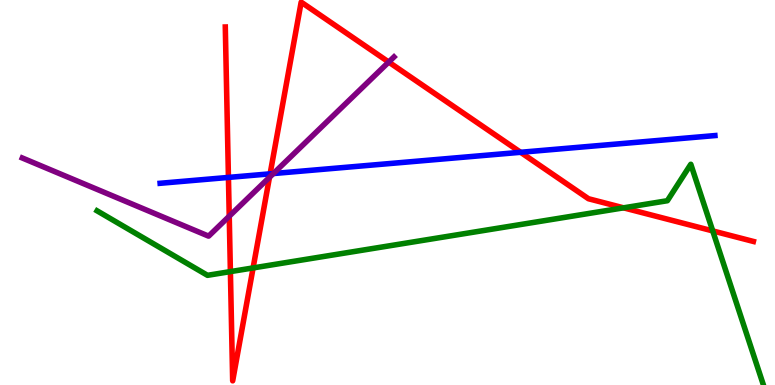[{'lines': ['blue', 'red'], 'intersections': [{'x': 2.95, 'y': 5.39}, {'x': 3.49, 'y': 5.48}, {'x': 6.72, 'y': 6.04}]}, {'lines': ['green', 'red'], 'intersections': [{'x': 2.97, 'y': 2.95}, {'x': 3.27, 'y': 3.04}, {'x': 8.05, 'y': 4.6}, {'x': 9.2, 'y': 4.0}]}, {'lines': ['purple', 'red'], 'intersections': [{'x': 2.96, 'y': 4.38}, {'x': 3.48, 'y': 5.39}, {'x': 5.02, 'y': 8.39}]}, {'lines': ['blue', 'green'], 'intersections': []}, {'lines': ['blue', 'purple'], 'intersections': [{'x': 3.53, 'y': 5.49}]}, {'lines': ['green', 'purple'], 'intersections': []}]